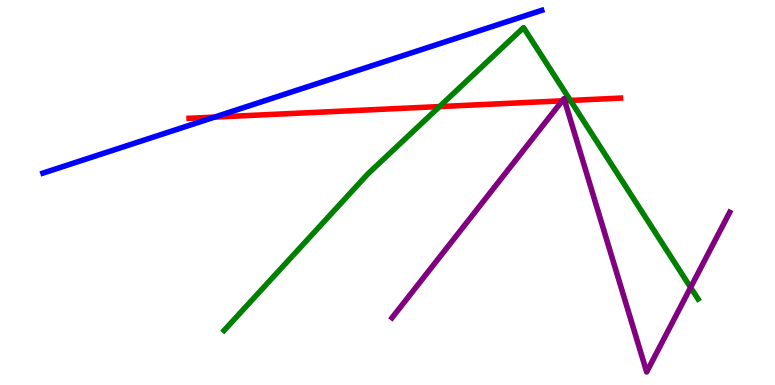[{'lines': ['blue', 'red'], 'intersections': [{'x': 2.77, 'y': 6.96}]}, {'lines': ['green', 'red'], 'intersections': [{'x': 5.67, 'y': 7.23}, {'x': 7.36, 'y': 7.39}]}, {'lines': ['purple', 'red'], 'intersections': [{'x': 7.25, 'y': 7.38}, {'x': 7.29, 'y': 7.38}]}, {'lines': ['blue', 'green'], 'intersections': []}, {'lines': ['blue', 'purple'], 'intersections': []}, {'lines': ['green', 'purple'], 'intersections': [{'x': 8.91, 'y': 2.53}]}]